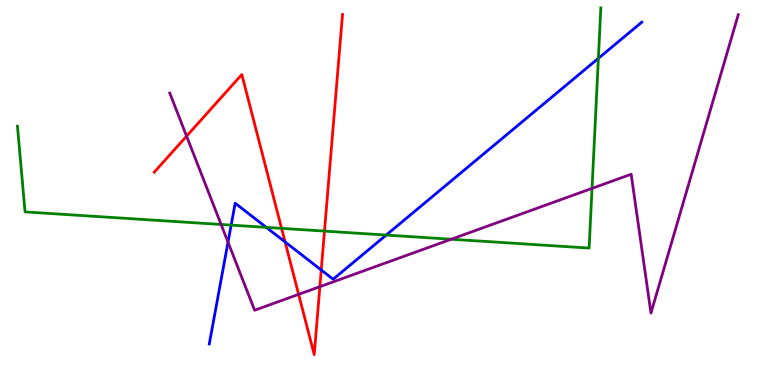[{'lines': ['blue', 'red'], 'intersections': [{'x': 3.68, 'y': 3.72}, {'x': 4.15, 'y': 2.99}]}, {'lines': ['green', 'red'], 'intersections': [{'x': 3.63, 'y': 4.07}, {'x': 4.19, 'y': 4.0}]}, {'lines': ['purple', 'red'], 'intersections': [{'x': 2.41, 'y': 6.46}, {'x': 3.85, 'y': 2.35}, {'x': 4.13, 'y': 2.55}]}, {'lines': ['blue', 'green'], 'intersections': [{'x': 2.98, 'y': 4.15}, {'x': 3.44, 'y': 4.09}, {'x': 4.98, 'y': 3.89}, {'x': 7.72, 'y': 8.48}]}, {'lines': ['blue', 'purple'], 'intersections': [{'x': 2.94, 'y': 3.71}]}, {'lines': ['green', 'purple'], 'intersections': [{'x': 2.85, 'y': 4.17}, {'x': 5.82, 'y': 3.79}, {'x': 7.64, 'y': 5.11}]}]